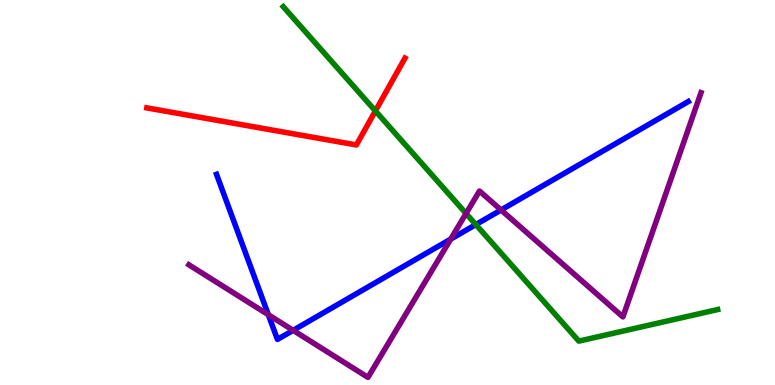[{'lines': ['blue', 'red'], 'intersections': []}, {'lines': ['green', 'red'], 'intersections': [{'x': 4.84, 'y': 7.12}]}, {'lines': ['purple', 'red'], 'intersections': []}, {'lines': ['blue', 'green'], 'intersections': [{'x': 6.14, 'y': 4.17}]}, {'lines': ['blue', 'purple'], 'intersections': [{'x': 3.46, 'y': 1.82}, {'x': 3.78, 'y': 1.42}, {'x': 5.82, 'y': 3.79}, {'x': 6.47, 'y': 4.55}]}, {'lines': ['green', 'purple'], 'intersections': [{'x': 6.01, 'y': 4.45}]}]